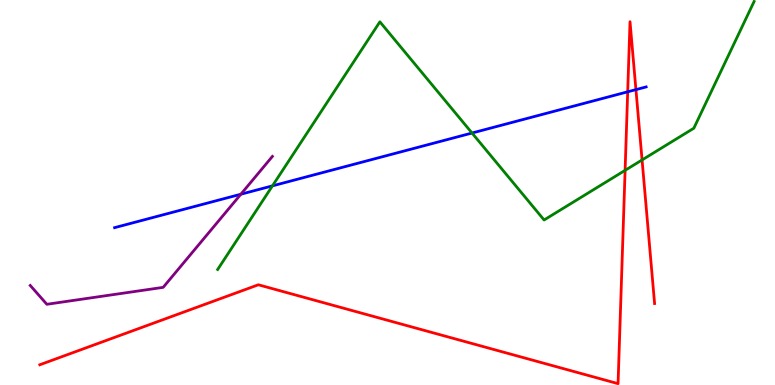[{'lines': ['blue', 'red'], 'intersections': [{'x': 8.1, 'y': 7.62}, {'x': 8.21, 'y': 7.67}]}, {'lines': ['green', 'red'], 'intersections': [{'x': 8.07, 'y': 5.58}, {'x': 8.28, 'y': 5.85}]}, {'lines': ['purple', 'red'], 'intersections': []}, {'lines': ['blue', 'green'], 'intersections': [{'x': 3.52, 'y': 5.17}, {'x': 6.09, 'y': 6.54}]}, {'lines': ['blue', 'purple'], 'intersections': [{'x': 3.11, 'y': 4.96}]}, {'lines': ['green', 'purple'], 'intersections': []}]